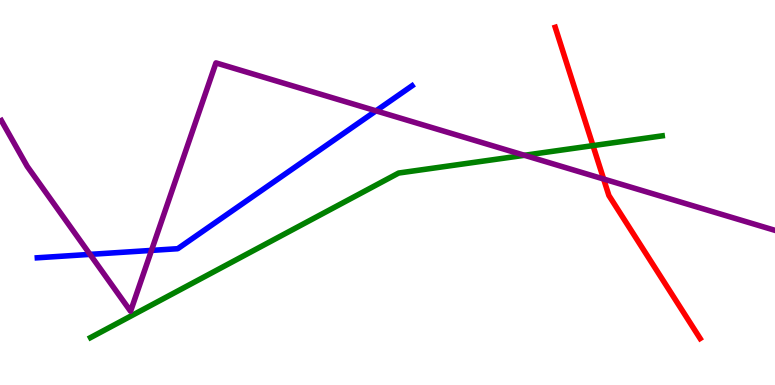[{'lines': ['blue', 'red'], 'intersections': []}, {'lines': ['green', 'red'], 'intersections': [{'x': 7.65, 'y': 6.22}]}, {'lines': ['purple', 'red'], 'intersections': [{'x': 7.79, 'y': 5.35}]}, {'lines': ['blue', 'green'], 'intersections': []}, {'lines': ['blue', 'purple'], 'intersections': [{'x': 1.16, 'y': 3.39}, {'x': 1.95, 'y': 3.5}, {'x': 4.85, 'y': 7.12}]}, {'lines': ['green', 'purple'], 'intersections': [{'x': 6.77, 'y': 5.97}]}]